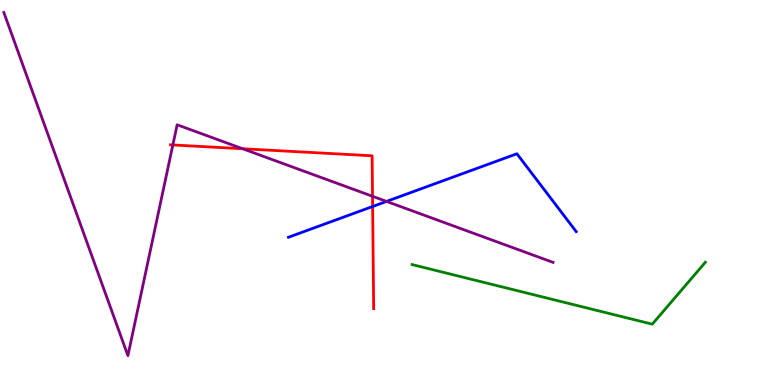[{'lines': ['blue', 'red'], 'intersections': [{'x': 4.81, 'y': 4.64}]}, {'lines': ['green', 'red'], 'intersections': []}, {'lines': ['purple', 'red'], 'intersections': [{'x': 2.23, 'y': 6.23}, {'x': 3.13, 'y': 6.14}, {'x': 4.81, 'y': 4.9}]}, {'lines': ['blue', 'green'], 'intersections': []}, {'lines': ['blue', 'purple'], 'intersections': [{'x': 4.99, 'y': 4.77}]}, {'lines': ['green', 'purple'], 'intersections': []}]